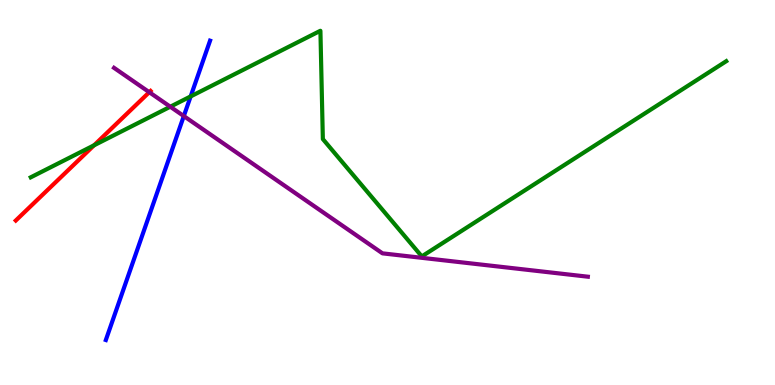[{'lines': ['blue', 'red'], 'intersections': []}, {'lines': ['green', 'red'], 'intersections': [{'x': 1.21, 'y': 6.23}]}, {'lines': ['purple', 'red'], 'intersections': [{'x': 1.93, 'y': 7.6}]}, {'lines': ['blue', 'green'], 'intersections': [{'x': 2.46, 'y': 7.5}]}, {'lines': ['blue', 'purple'], 'intersections': [{'x': 2.37, 'y': 6.99}]}, {'lines': ['green', 'purple'], 'intersections': [{'x': 2.2, 'y': 7.23}]}]